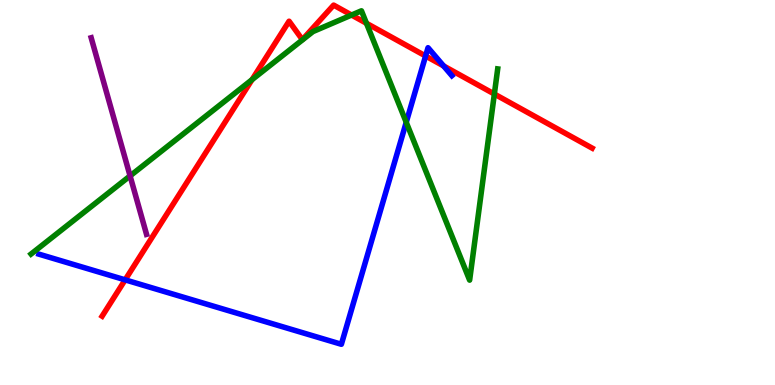[{'lines': ['blue', 'red'], 'intersections': [{'x': 1.61, 'y': 2.73}, {'x': 5.49, 'y': 8.55}, {'x': 5.72, 'y': 8.29}]}, {'lines': ['green', 'red'], 'intersections': [{'x': 3.25, 'y': 7.93}, {'x': 4.54, 'y': 9.61}, {'x': 4.73, 'y': 9.4}, {'x': 6.38, 'y': 7.56}]}, {'lines': ['purple', 'red'], 'intersections': []}, {'lines': ['blue', 'green'], 'intersections': [{'x': 5.24, 'y': 6.82}]}, {'lines': ['blue', 'purple'], 'intersections': []}, {'lines': ['green', 'purple'], 'intersections': [{'x': 1.68, 'y': 5.43}]}]